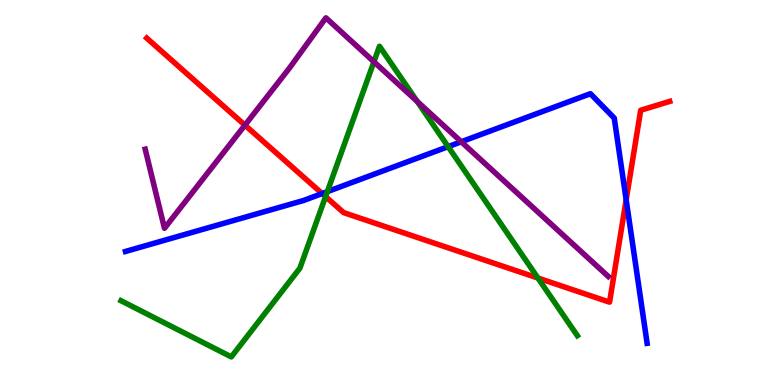[{'lines': ['blue', 'red'], 'intersections': [{'x': 4.16, 'y': 4.97}, {'x': 8.08, 'y': 4.81}]}, {'lines': ['green', 'red'], 'intersections': [{'x': 4.2, 'y': 4.89}, {'x': 6.94, 'y': 2.78}]}, {'lines': ['purple', 'red'], 'intersections': [{'x': 3.16, 'y': 6.75}]}, {'lines': ['blue', 'green'], 'intersections': [{'x': 4.22, 'y': 5.02}, {'x': 5.78, 'y': 6.19}]}, {'lines': ['blue', 'purple'], 'intersections': [{'x': 5.95, 'y': 6.32}]}, {'lines': ['green', 'purple'], 'intersections': [{'x': 4.82, 'y': 8.4}, {'x': 5.38, 'y': 7.37}]}]